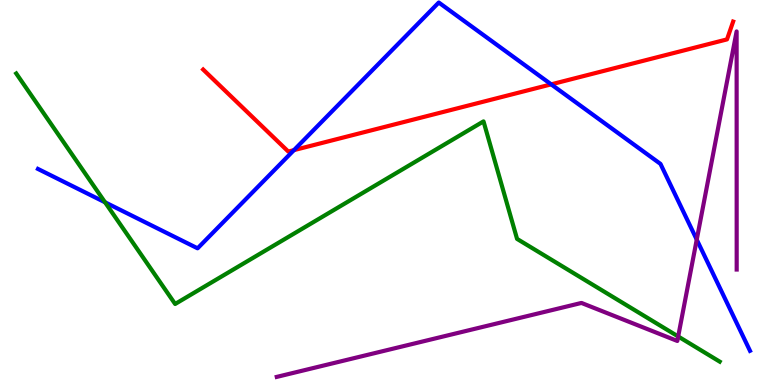[{'lines': ['blue', 'red'], 'intersections': [{'x': 3.79, 'y': 6.1}, {'x': 7.11, 'y': 7.81}]}, {'lines': ['green', 'red'], 'intersections': []}, {'lines': ['purple', 'red'], 'intersections': []}, {'lines': ['blue', 'green'], 'intersections': [{'x': 1.36, 'y': 4.75}]}, {'lines': ['blue', 'purple'], 'intersections': [{'x': 8.99, 'y': 3.78}]}, {'lines': ['green', 'purple'], 'intersections': [{'x': 8.75, 'y': 1.26}]}]